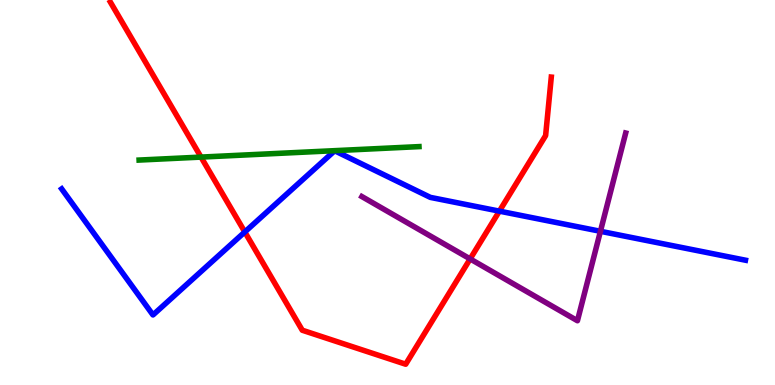[{'lines': ['blue', 'red'], 'intersections': [{'x': 3.16, 'y': 3.97}, {'x': 6.44, 'y': 4.52}]}, {'lines': ['green', 'red'], 'intersections': [{'x': 2.59, 'y': 5.92}]}, {'lines': ['purple', 'red'], 'intersections': [{'x': 6.07, 'y': 3.27}]}, {'lines': ['blue', 'green'], 'intersections': []}, {'lines': ['blue', 'purple'], 'intersections': [{'x': 7.75, 'y': 3.99}]}, {'lines': ['green', 'purple'], 'intersections': []}]